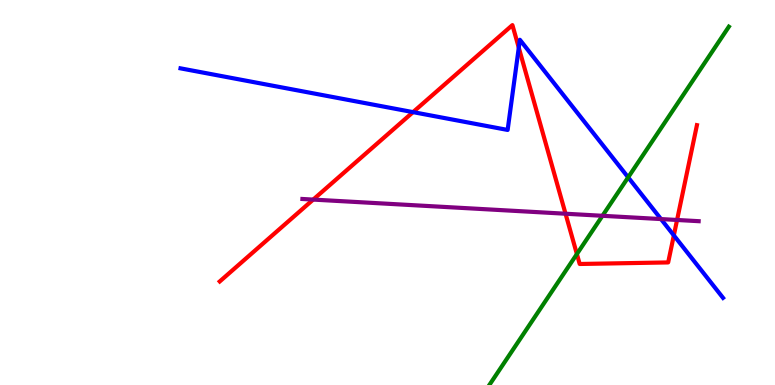[{'lines': ['blue', 'red'], 'intersections': [{'x': 5.33, 'y': 7.09}, {'x': 6.69, 'y': 8.76}, {'x': 8.69, 'y': 3.89}]}, {'lines': ['green', 'red'], 'intersections': [{'x': 7.44, 'y': 3.4}]}, {'lines': ['purple', 'red'], 'intersections': [{'x': 4.04, 'y': 4.82}, {'x': 7.3, 'y': 4.45}, {'x': 8.74, 'y': 4.29}]}, {'lines': ['blue', 'green'], 'intersections': [{'x': 8.11, 'y': 5.39}]}, {'lines': ['blue', 'purple'], 'intersections': [{'x': 8.53, 'y': 4.31}]}, {'lines': ['green', 'purple'], 'intersections': [{'x': 7.77, 'y': 4.39}]}]